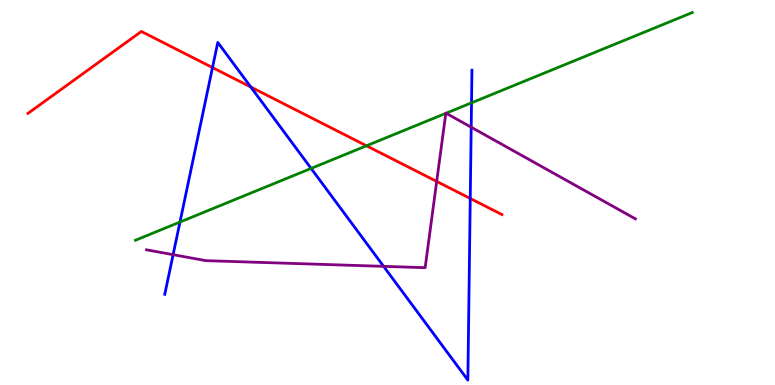[{'lines': ['blue', 'red'], 'intersections': [{'x': 2.74, 'y': 8.24}, {'x': 3.24, 'y': 7.74}, {'x': 6.07, 'y': 4.84}]}, {'lines': ['green', 'red'], 'intersections': [{'x': 4.73, 'y': 6.21}]}, {'lines': ['purple', 'red'], 'intersections': [{'x': 5.63, 'y': 5.29}]}, {'lines': ['blue', 'green'], 'intersections': [{'x': 2.32, 'y': 4.23}, {'x': 4.01, 'y': 5.63}, {'x': 6.08, 'y': 7.33}]}, {'lines': ['blue', 'purple'], 'intersections': [{'x': 2.23, 'y': 3.39}, {'x': 4.95, 'y': 3.08}, {'x': 6.08, 'y': 6.7}]}, {'lines': ['green', 'purple'], 'intersections': [{'x': 5.75, 'y': 7.06}, {'x': 5.76, 'y': 7.06}]}]